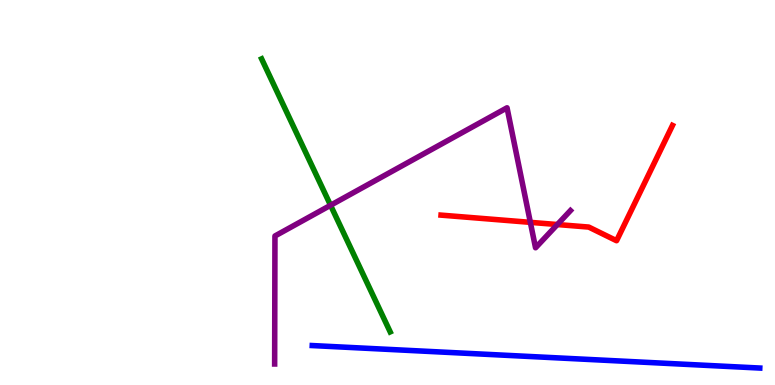[{'lines': ['blue', 'red'], 'intersections': []}, {'lines': ['green', 'red'], 'intersections': []}, {'lines': ['purple', 'red'], 'intersections': [{'x': 6.84, 'y': 4.22}, {'x': 7.19, 'y': 4.17}]}, {'lines': ['blue', 'green'], 'intersections': []}, {'lines': ['blue', 'purple'], 'intersections': []}, {'lines': ['green', 'purple'], 'intersections': [{'x': 4.27, 'y': 4.67}]}]